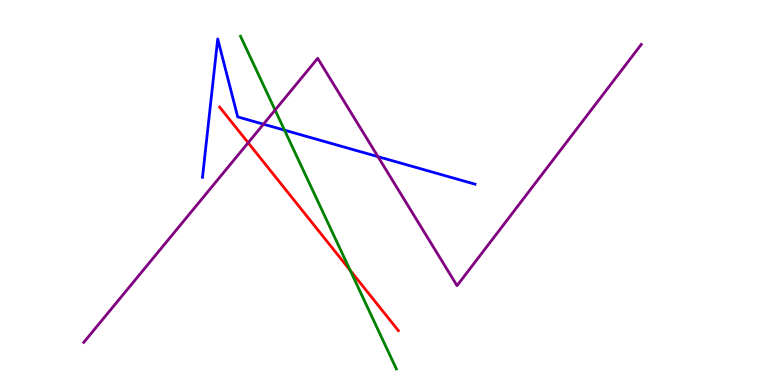[{'lines': ['blue', 'red'], 'intersections': []}, {'lines': ['green', 'red'], 'intersections': [{'x': 4.52, 'y': 2.98}]}, {'lines': ['purple', 'red'], 'intersections': [{'x': 3.2, 'y': 6.29}]}, {'lines': ['blue', 'green'], 'intersections': [{'x': 3.67, 'y': 6.62}]}, {'lines': ['blue', 'purple'], 'intersections': [{'x': 3.4, 'y': 6.77}, {'x': 4.88, 'y': 5.93}]}, {'lines': ['green', 'purple'], 'intersections': [{'x': 3.55, 'y': 7.14}]}]